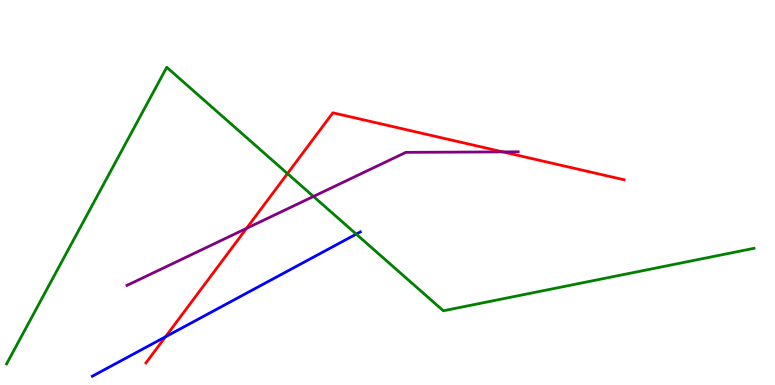[{'lines': ['blue', 'red'], 'intersections': [{'x': 2.13, 'y': 1.25}]}, {'lines': ['green', 'red'], 'intersections': [{'x': 3.71, 'y': 5.49}]}, {'lines': ['purple', 'red'], 'intersections': [{'x': 3.18, 'y': 4.07}, {'x': 6.49, 'y': 6.05}]}, {'lines': ['blue', 'green'], 'intersections': [{'x': 4.6, 'y': 3.92}]}, {'lines': ['blue', 'purple'], 'intersections': []}, {'lines': ['green', 'purple'], 'intersections': [{'x': 4.04, 'y': 4.9}]}]